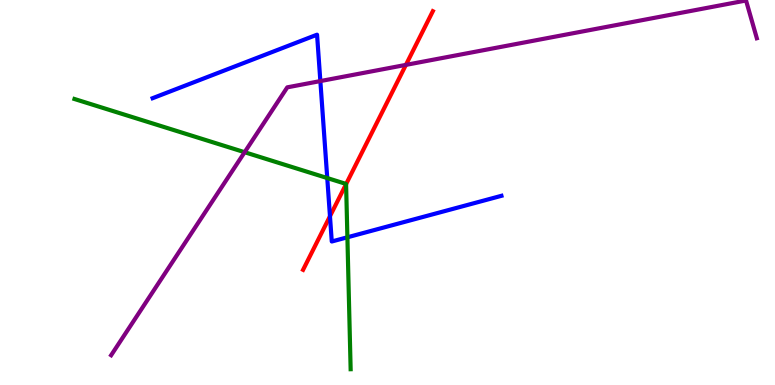[{'lines': ['blue', 'red'], 'intersections': [{'x': 4.26, 'y': 4.38}]}, {'lines': ['green', 'red'], 'intersections': [{'x': 4.47, 'y': 5.22}]}, {'lines': ['purple', 'red'], 'intersections': [{'x': 5.24, 'y': 8.31}]}, {'lines': ['blue', 'green'], 'intersections': [{'x': 4.22, 'y': 5.38}, {'x': 4.48, 'y': 3.84}]}, {'lines': ['blue', 'purple'], 'intersections': [{'x': 4.13, 'y': 7.89}]}, {'lines': ['green', 'purple'], 'intersections': [{'x': 3.16, 'y': 6.05}]}]